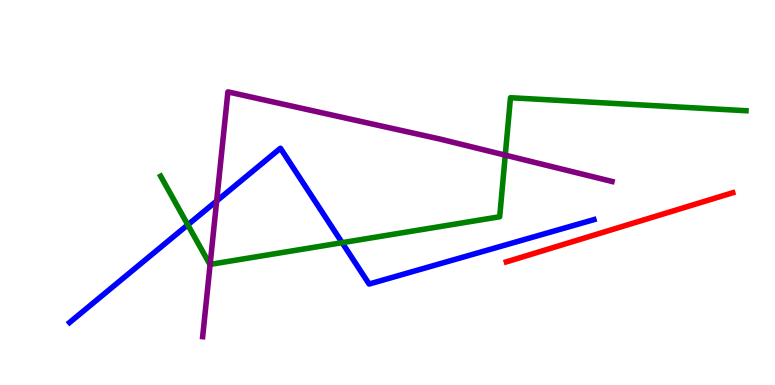[{'lines': ['blue', 'red'], 'intersections': []}, {'lines': ['green', 'red'], 'intersections': []}, {'lines': ['purple', 'red'], 'intersections': []}, {'lines': ['blue', 'green'], 'intersections': [{'x': 2.42, 'y': 4.16}, {'x': 4.41, 'y': 3.7}]}, {'lines': ['blue', 'purple'], 'intersections': [{'x': 2.8, 'y': 4.78}]}, {'lines': ['green', 'purple'], 'intersections': [{'x': 2.71, 'y': 3.13}, {'x': 6.52, 'y': 5.97}]}]